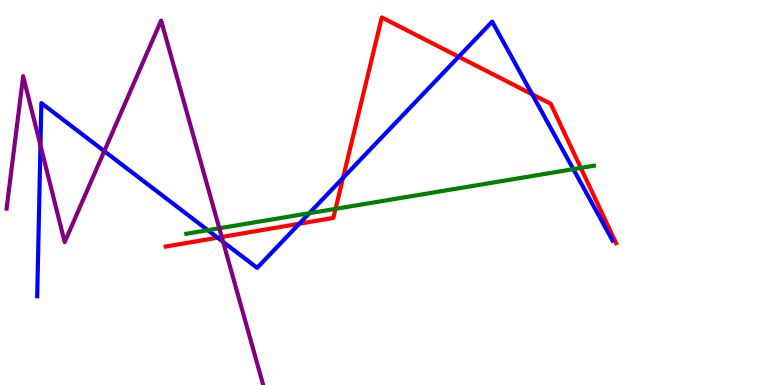[{'lines': ['blue', 'red'], 'intersections': [{'x': 2.81, 'y': 3.83}, {'x': 3.86, 'y': 4.19}, {'x': 4.43, 'y': 5.38}, {'x': 5.92, 'y': 8.53}, {'x': 6.87, 'y': 7.55}]}, {'lines': ['green', 'red'], 'intersections': [{'x': 4.33, 'y': 4.58}, {'x': 7.49, 'y': 5.64}]}, {'lines': ['purple', 'red'], 'intersections': [{'x': 2.86, 'y': 3.84}]}, {'lines': ['blue', 'green'], 'intersections': [{'x': 2.68, 'y': 4.02}, {'x': 3.99, 'y': 4.46}, {'x': 7.4, 'y': 5.61}]}, {'lines': ['blue', 'purple'], 'intersections': [{'x': 0.522, 'y': 6.22}, {'x': 1.35, 'y': 6.07}, {'x': 2.88, 'y': 3.72}]}, {'lines': ['green', 'purple'], 'intersections': [{'x': 2.83, 'y': 4.07}]}]